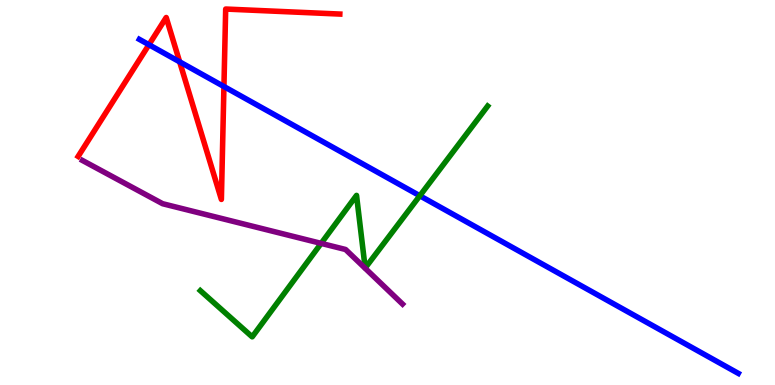[{'lines': ['blue', 'red'], 'intersections': [{'x': 1.92, 'y': 8.84}, {'x': 2.32, 'y': 8.39}, {'x': 2.89, 'y': 7.75}]}, {'lines': ['green', 'red'], 'intersections': []}, {'lines': ['purple', 'red'], 'intersections': []}, {'lines': ['blue', 'green'], 'intersections': [{'x': 5.42, 'y': 4.92}]}, {'lines': ['blue', 'purple'], 'intersections': []}, {'lines': ['green', 'purple'], 'intersections': [{'x': 4.14, 'y': 3.68}]}]